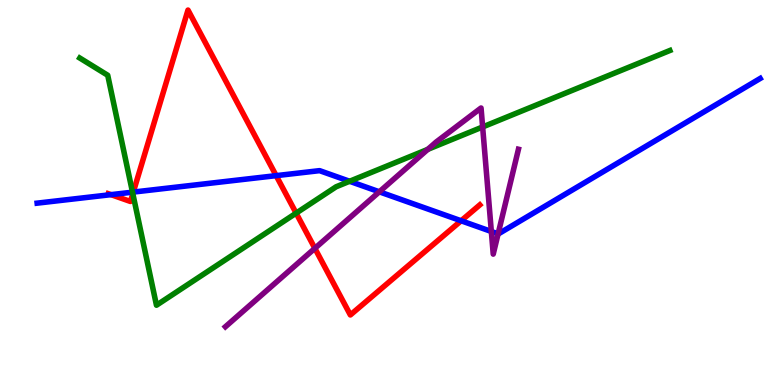[{'lines': ['blue', 'red'], 'intersections': [{'x': 1.43, 'y': 4.94}, {'x': 1.72, 'y': 5.01}, {'x': 3.56, 'y': 5.44}, {'x': 5.95, 'y': 4.27}]}, {'lines': ['green', 'red'], 'intersections': [{'x': 1.71, 'y': 4.97}, {'x': 3.82, 'y': 4.46}]}, {'lines': ['purple', 'red'], 'intersections': [{'x': 4.06, 'y': 3.55}]}, {'lines': ['blue', 'green'], 'intersections': [{'x': 1.71, 'y': 5.01}, {'x': 4.51, 'y': 5.29}]}, {'lines': ['blue', 'purple'], 'intersections': [{'x': 4.89, 'y': 5.02}, {'x': 6.34, 'y': 3.99}, {'x': 6.43, 'y': 3.93}]}, {'lines': ['green', 'purple'], 'intersections': [{'x': 5.52, 'y': 6.12}, {'x': 6.23, 'y': 6.7}]}]